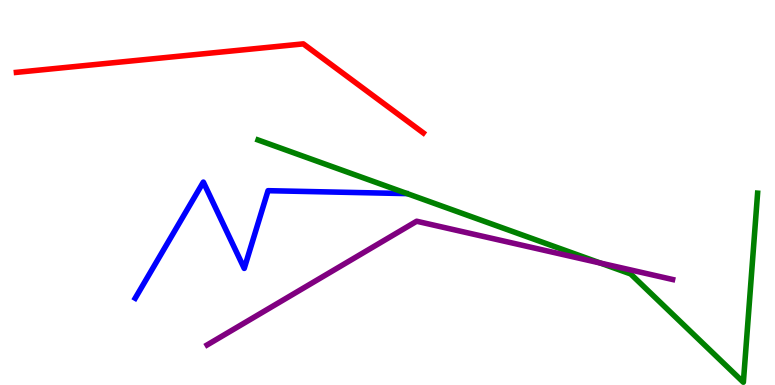[{'lines': ['blue', 'red'], 'intersections': []}, {'lines': ['green', 'red'], 'intersections': []}, {'lines': ['purple', 'red'], 'intersections': []}, {'lines': ['blue', 'green'], 'intersections': []}, {'lines': ['blue', 'purple'], 'intersections': []}, {'lines': ['green', 'purple'], 'intersections': [{'x': 7.75, 'y': 3.17}]}]